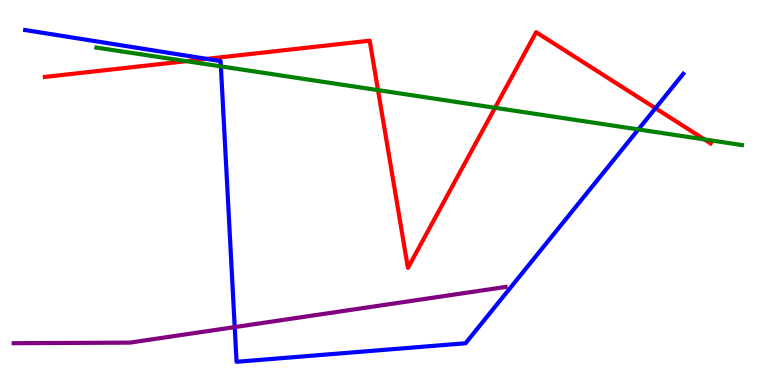[{'lines': ['blue', 'red'], 'intersections': [{'x': 2.67, 'y': 8.47}, {'x': 8.46, 'y': 7.19}]}, {'lines': ['green', 'red'], 'intersections': [{'x': 2.4, 'y': 8.41}, {'x': 4.88, 'y': 7.66}, {'x': 6.39, 'y': 7.2}, {'x': 9.09, 'y': 6.38}]}, {'lines': ['purple', 'red'], 'intersections': []}, {'lines': ['blue', 'green'], 'intersections': [{'x': 2.85, 'y': 8.28}, {'x': 8.24, 'y': 6.64}]}, {'lines': ['blue', 'purple'], 'intersections': [{'x': 3.03, 'y': 1.5}]}, {'lines': ['green', 'purple'], 'intersections': []}]